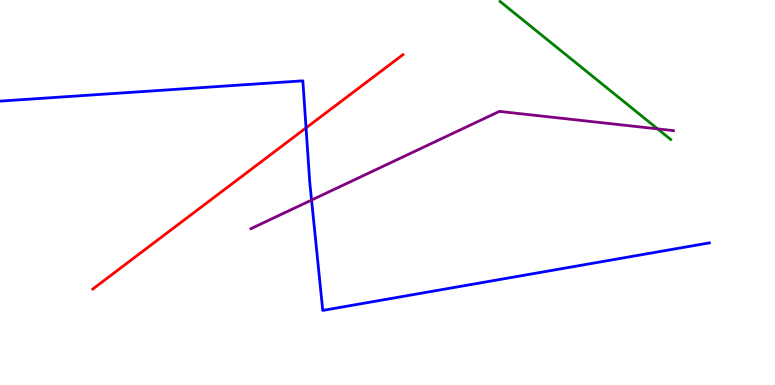[{'lines': ['blue', 'red'], 'intersections': [{'x': 3.95, 'y': 6.68}]}, {'lines': ['green', 'red'], 'intersections': []}, {'lines': ['purple', 'red'], 'intersections': []}, {'lines': ['blue', 'green'], 'intersections': []}, {'lines': ['blue', 'purple'], 'intersections': [{'x': 4.02, 'y': 4.8}]}, {'lines': ['green', 'purple'], 'intersections': [{'x': 8.49, 'y': 6.65}]}]